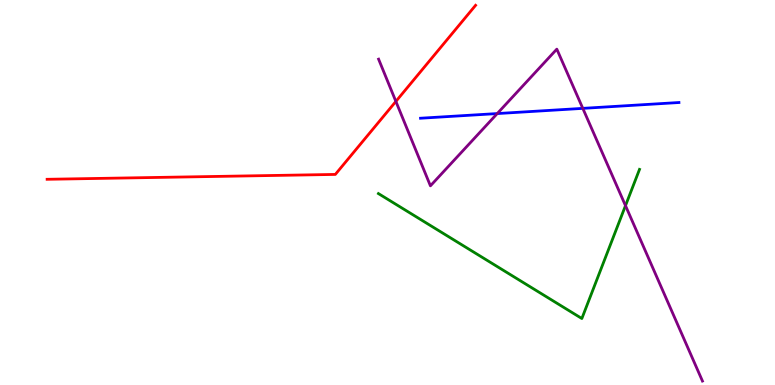[{'lines': ['blue', 'red'], 'intersections': []}, {'lines': ['green', 'red'], 'intersections': []}, {'lines': ['purple', 'red'], 'intersections': [{'x': 5.11, 'y': 7.37}]}, {'lines': ['blue', 'green'], 'intersections': []}, {'lines': ['blue', 'purple'], 'intersections': [{'x': 6.42, 'y': 7.05}, {'x': 7.52, 'y': 7.19}]}, {'lines': ['green', 'purple'], 'intersections': [{'x': 8.07, 'y': 4.66}]}]